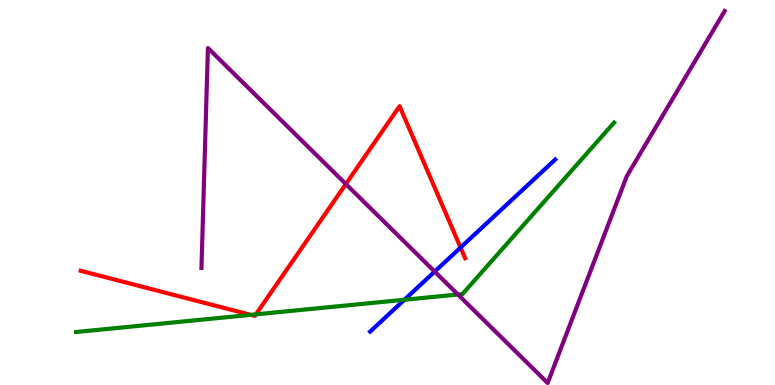[{'lines': ['blue', 'red'], 'intersections': [{'x': 5.94, 'y': 3.57}]}, {'lines': ['green', 'red'], 'intersections': [{'x': 3.24, 'y': 1.82}, {'x': 3.3, 'y': 1.84}]}, {'lines': ['purple', 'red'], 'intersections': [{'x': 4.46, 'y': 5.22}]}, {'lines': ['blue', 'green'], 'intersections': [{'x': 5.22, 'y': 2.21}]}, {'lines': ['blue', 'purple'], 'intersections': [{'x': 5.61, 'y': 2.95}]}, {'lines': ['green', 'purple'], 'intersections': [{'x': 5.91, 'y': 2.35}]}]